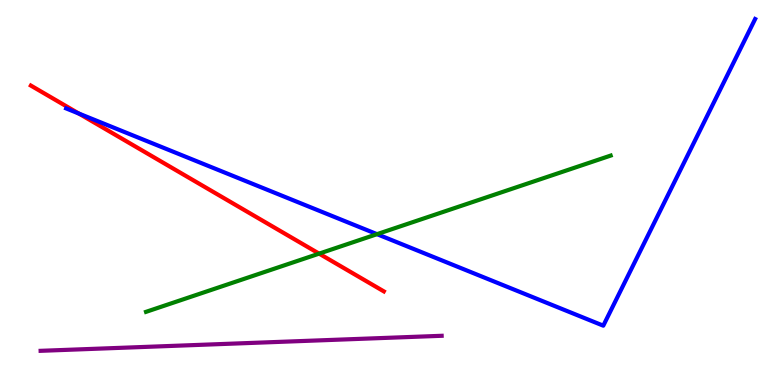[{'lines': ['blue', 'red'], 'intersections': [{'x': 1.02, 'y': 7.05}]}, {'lines': ['green', 'red'], 'intersections': [{'x': 4.12, 'y': 3.41}]}, {'lines': ['purple', 'red'], 'intersections': []}, {'lines': ['blue', 'green'], 'intersections': [{'x': 4.86, 'y': 3.92}]}, {'lines': ['blue', 'purple'], 'intersections': []}, {'lines': ['green', 'purple'], 'intersections': []}]